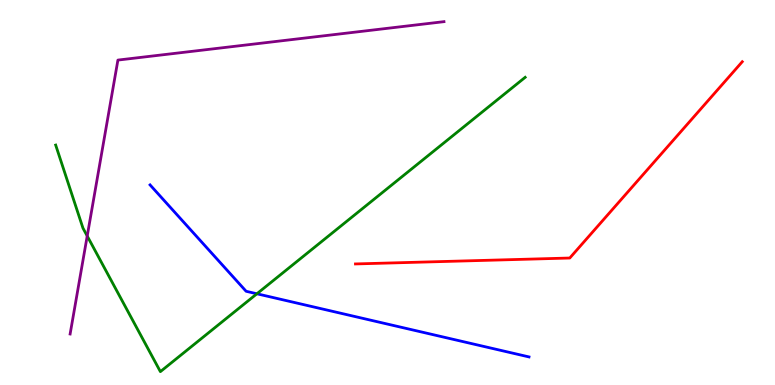[{'lines': ['blue', 'red'], 'intersections': []}, {'lines': ['green', 'red'], 'intersections': []}, {'lines': ['purple', 'red'], 'intersections': []}, {'lines': ['blue', 'green'], 'intersections': [{'x': 3.31, 'y': 2.37}]}, {'lines': ['blue', 'purple'], 'intersections': []}, {'lines': ['green', 'purple'], 'intersections': [{'x': 1.13, 'y': 3.87}]}]